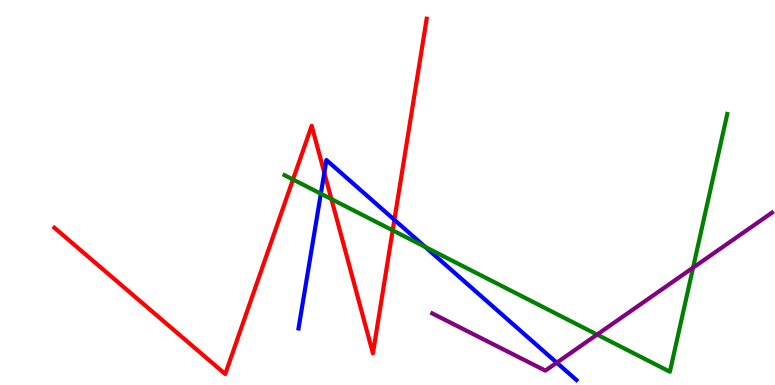[{'lines': ['blue', 'red'], 'intersections': [{'x': 4.18, 'y': 5.51}, {'x': 5.09, 'y': 4.29}]}, {'lines': ['green', 'red'], 'intersections': [{'x': 3.78, 'y': 5.34}, {'x': 4.28, 'y': 4.83}, {'x': 5.07, 'y': 4.02}]}, {'lines': ['purple', 'red'], 'intersections': []}, {'lines': ['blue', 'green'], 'intersections': [{'x': 4.14, 'y': 4.97}, {'x': 5.49, 'y': 3.59}]}, {'lines': ['blue', 'purple'], 'intersections': [{'x': 7.18, 'y': 0.58}]}, {'lines': ['green', 'purple'], 'intersections': [{'x': 7.7, 'y': 1.31}, {'x': 8.94, 'y': 3.05}]}]